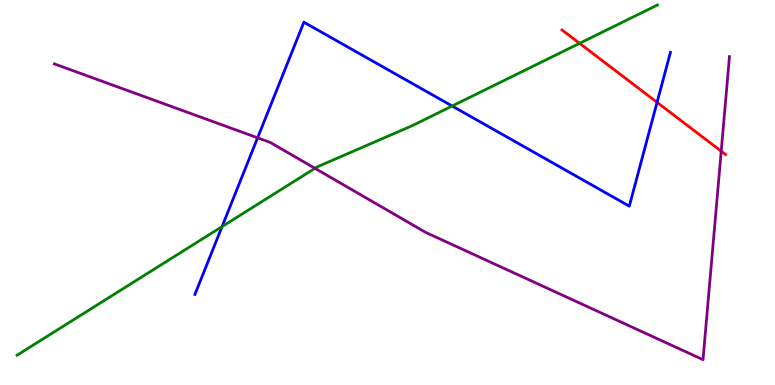[{'lines': ['blue', 'red'], 'intersections': [{'x': 8.48, 'y': 7.34}]}, {'lines': ['green', 'red'], 'intersections': [{'x': 7.48, 'y': 8.87}]}, {'lines': ['purple', 'red'], 'intersections': [{'x': 9.31, 'y': 6.07}]}, {'lines': ['blue', 'green'], 'intersections': [{'x': 2.87, 'y': 4.11}, {'x': 5.83, 'y': 7.25}]}, {'lines': ['blue', 'purple'], 'intersections': [{'x': 3.32, 'y': 6.42}]}, {'lines': ['green', 'purple'], 'intersections': [{'x': 4.06, 'y': 5.63}]}]